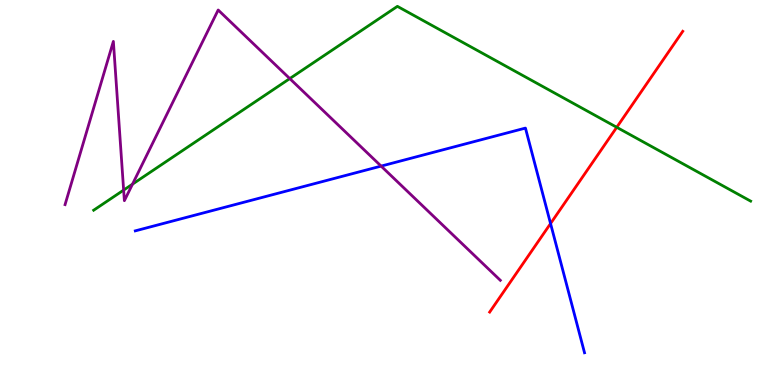[{'lines': ['blue', 'red'], 'intersections': [{'x': 7.1, 'y': 4.19}]}, {'lines': ['green', 'red'], 'intersections': [{'x': 7.96, 'y': 6.69}]}, {'lines': ['purple', 'red'], 'intersections': []}, {'lines': ['blue', 'green'], 'intersections': []}, {'lines': ['blue', 'purple'], 'intersections': [{'x': 4.92, 'y': 5.69}]}, {'lines': ['green', 'purple'], 'intersections': [{'x': 1.6, 'y': 5.06}, {'x': 1.71, 'y': 5.22}, {'x': 3.74, 'y': 7.96}]}]